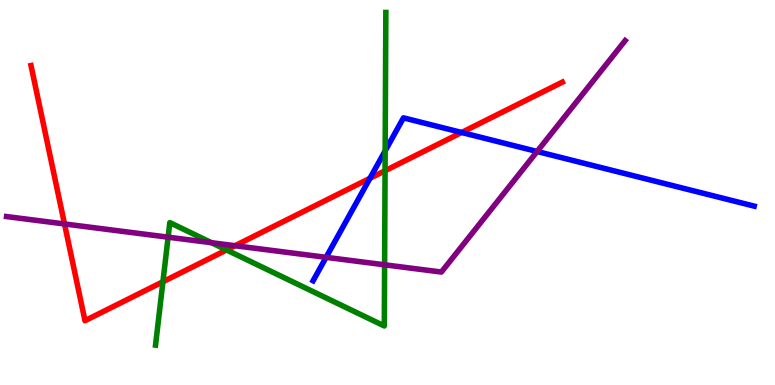[{'lines': ['blue', 'red'], 'intersections': [{'x': 4.77, 'y': 5.37}, {'x': 5.96, 'y': 6.56}]}, {'lines': ['green', 'red'], 'intersections': [{'x': 2.1, 'y': 2.68}, {'x': 2.92, 'y': 3.51}, {'x': 4.97, 'y': 5.57}]}, {'lines': ['purple', 'red'], 'intersections': [{'x': 0.833, 'y': 4.18}, {'x': 3.03, 'y': 3.62}]}, {'lines': ['blue', 'green'], 'intersections': [{'x': 4.97, 'y': 6.08}]}, {'lines': ['blue', 'purple'], 'intersections': [{'x': 4.21, 'y': 3.32}, {'x': 6.93, 'y': 6.07}]}, {'lines': ['green', 'purple'], 'intersections': [{'x': 2.17, 'y': 3.84}, {'x': 2.73, 'y': 3.7}, {'x': 4.96, 'y': 3.12}]}]